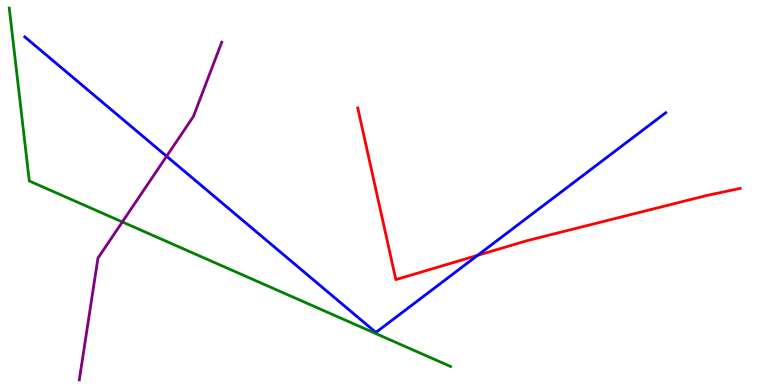[{'lines': ['blue', 'red'], 'intersections': [{'x': 6.16, 'y': 3.37}]}, {'lines': ['green', 'red'], 'intersections': []}, {'lines': ['purple', 'red'], 'intersections': []}, {'lines': ['blue', 'green'], 'intersections': []}, {'lines': ['blue', 'purple'], 'intersections': [{'x': 2.15, 'y': 5.94}]}, {'lines': ['green', 'purple'], 'intersections': [{'x': 1.58, 'y': 4.24}]}]